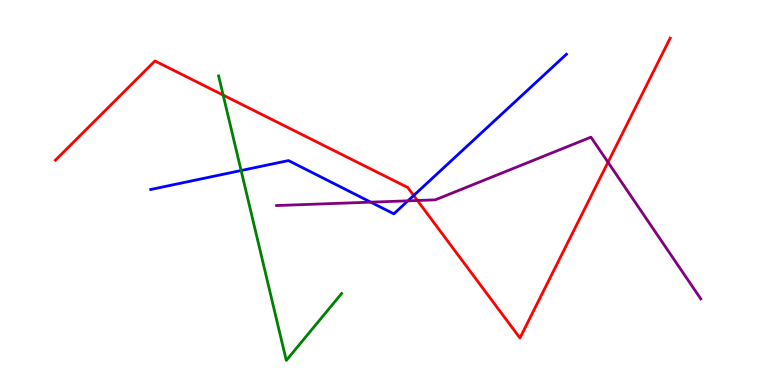[{'lines': ['blue', 'red'], 'intersections': [{'x': 5.34, 'y': 4.92}]}, {'lines': ['green', 'red'], 'intersections': [{'x': 2.88, 'y': 7.53}]}, {'lines': ['purple', 'red'], 'intersections': [{'x': 5.39, 'y': 4.79}, {'x': 7.85, 'y': 5.79}]}, {'lines': ['blue', 'green'], 'intersections': [{'x': 3.11, 'y': 5.57}]}, {'lines': ['blue', 'purple'], 'intersections': [{'x': 4.78, 'y': 4.75}, {'x': 5.26, 'y': 4.78}]}, {'lines': ['green', 'purple'], 'intersections': []}]